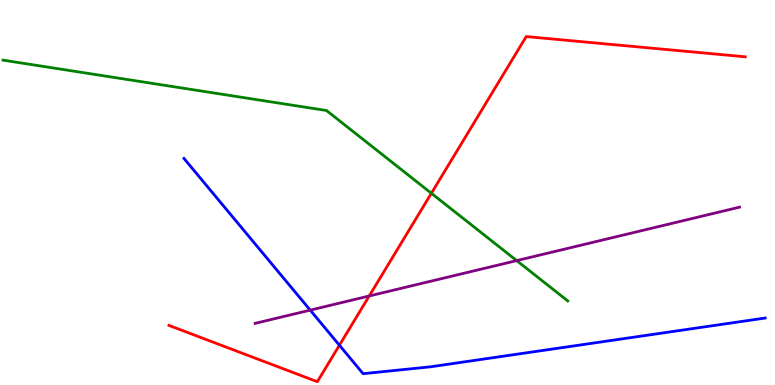[{'lines': ['blue', 'red'], 'intersections': [{'x': 4.38, 'y': 1.03}]}, {'lines': ['green', 'red'], 'intersections': [{'x': 5.57, 'y': 4.98}]}, {'lines': ['purple', 'red'], 'intersections': [{'x': 4.76, 'y': 2.31}]}, {'lines': ['blue', 'green'], 'intersections': []}, {'lines': ['blue', 'purple'], 'intersections': [{'x': 4.0, 'y': 1.94}]}, {'lines': ['green', 'purple'], 'intersections': [{'x': 6.67, 'y': 3.23}]}]